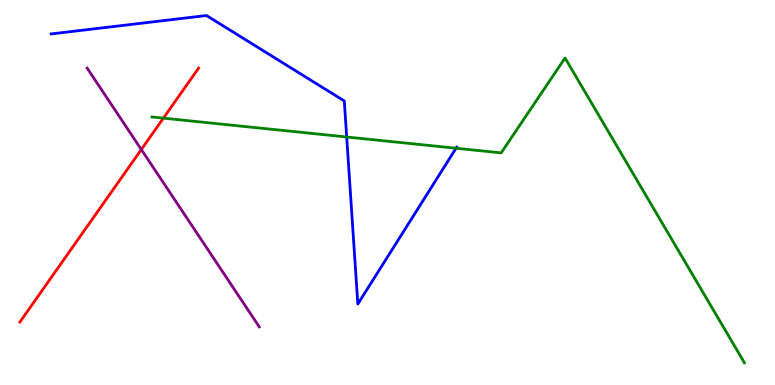[{'lines': ['blue', 'red'], 'intersections': []}, {'lines': ['green', 'red'], 'intersections': [{'x': 2.11, 'y': 6.93}]}, {'lines': ['purple', 'red'], 'intersections': [{'x': 1.82, 'y': 6.12}]}, {'lines': ['blue', 'green'], 'intersections': [{'x': 4.47, 'y': 6.44}, {'x': 5.88, 'y': 6.15}]}, {'lines': ['blue', 'purple'], 'intersections': []}, {'lines': ['green', 'purple'], 'intersections': []}]